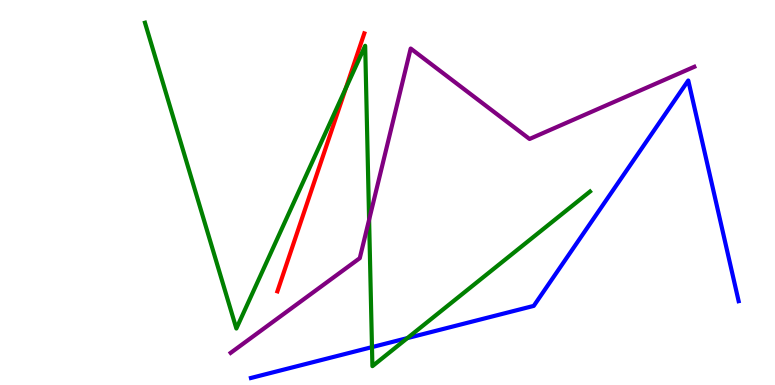[{'lines': ['blue', 'red'], 'intersections': []}, {'lines': ['green', 'red'], 'intersections': [{'x': 4.46, 'y': 7.71}]}, {'lines': ['purple', 'red'], 'intersections': []}, {'lines': ['blue', 'green'], 'intersections': [{'x': 4.8, 'y': 0.984}, {'x': 5.26, 'y': 1.22}]}, {'lines': ['blue', 'purple'], 'intersections': []}, {'lines': ['green', 'purple'], 'intersections': [{'x': 4.76, 'y': 4.29}]}]